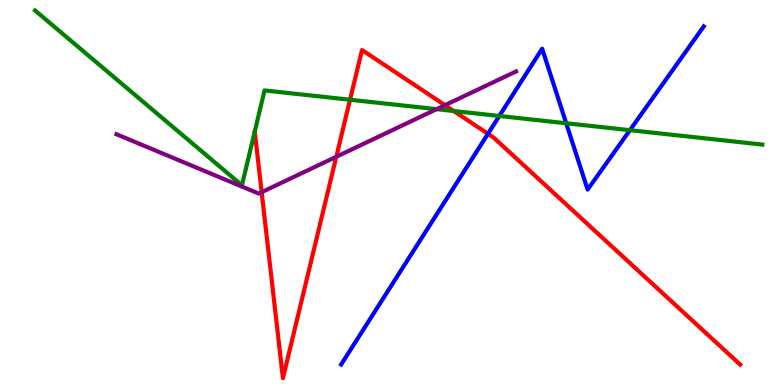[{'lines': ['blue', 'red'], 'intersections': [{'x': 6.3, 'y': 6.53}]}, {'lines': ['green', 'red'], 'intersections': [{'x': 4.52, 'y': 7.41}, {'x': 5.85, 'y': 7.12}]}, {'lines': ['purple', 'red'], 'intersections': [{'x': 3.38, 'y': 5.01}, {'x': 4.34, 'y': 5.93}, {'x': 5.74, 'y': 7.27}]}, {'lines': ['blue', 'green'], 'intersections': [{'x': 6.44, 'y': 6.99}, {'x': 7.31, 'y': 6.8}, {'x': 8.13, 'y': 6.62}]}, {'lines': ['blue', 'purple'], 'intersections': []}, {'lines': ['green', 'purple'], 'intersections': [{'x': 5.63, 'y': 7.16}]}]